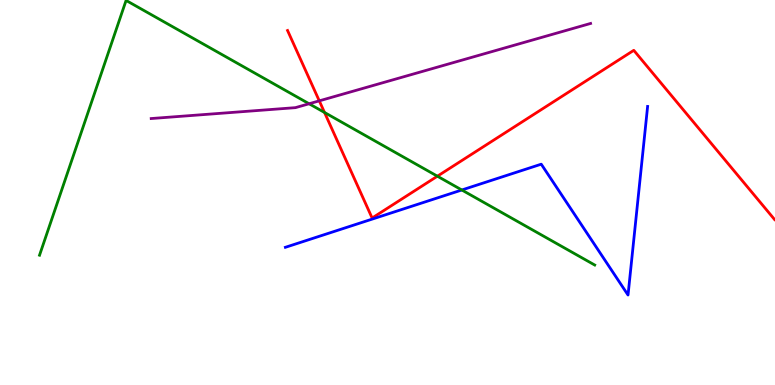[{'lines': ['blue', 'red'], 'intersections': []}, {'lines': ['green', 'red'], 'intersections': [{'x': 4.19, 'y': 7.08}, {'x': 5.64, 'y': 5.42}]}, {'lines': ['purple', 'red'], 'intersections': [{'x': 4.12, 'y': 7.38}]}, {'lines': ['blue', 'green'], 'intersections': [{'x': 5.96, 'y': 5.07}]}, {'lines': ['blue', 'purple'], 'intersections': []}, {'lines': ['green', 'purple'], 'intersections': [{'x': 3.99, 'y': 7.31}]}]